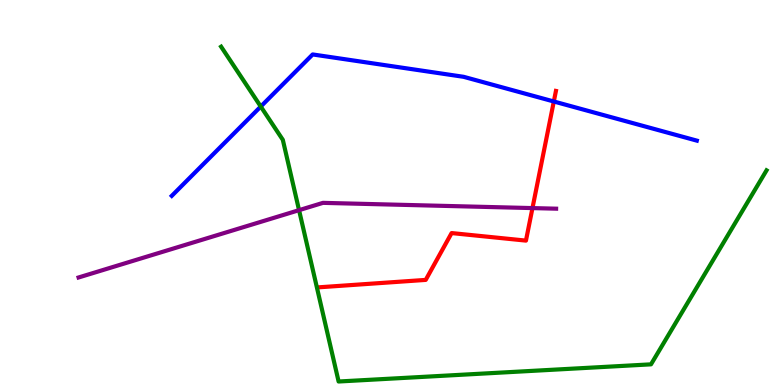[{'lines': ['blue', 'red'], 'intersections': [{'x': 7.15, 'y': 7.36}]}, {'lines': ['green', 'red'], 'intersections': []}, {'lines': ['purple', 'red'], 'intersections': [{'x': 6.87, 'y': 4.6}]}, {'lines': ['blue', 'green'], 'intersections': [{'x': 3.36, 'y': 7.23}]}, {'lines': ['blue', 'purple'], 'intersections': []}, {'lines': ['green', 'purple'], 'intersections': [{'x': 3.86, 'y': 4.54}]}]